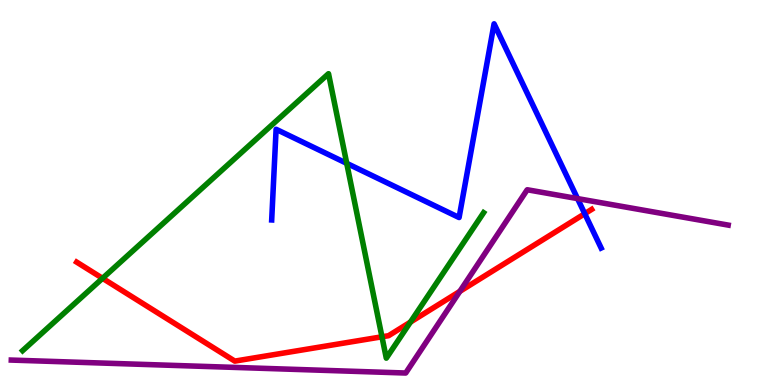[{'lines': ['blue', 'red'], 'intersections': [{'x': 7.55, 'y': 4.45}]}, {'lines': ['green', 'red'], 'intersections': [{'x': 1.32, 'y': 2.77}, {'x': 4.93, 'y': 1.25}, {'x': 5.3, 'y': 1.63}]}, {'lines': ['purple', 'red'], 'intersections': [{'x': 5.93, 'y': 2.43}]}, {'lines': ['blue', 'green'], 'intersections': [{'x': 4.47, 'y': 5.76}]}, {'lines': ['blue', 'purple'], 'intersections': [{'x': 7.45, 'y': 4.84}]}, {'lines': ['green', 'purple'], 'intersections': []}]